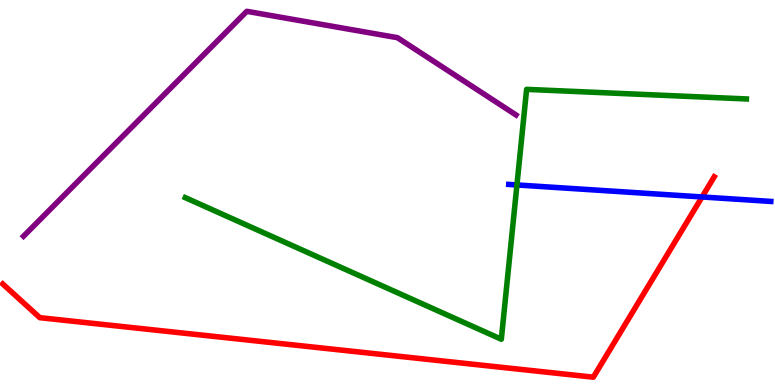[{'lines': ['blue', 'red'], 'intersections': [{'x': 9.06, 'y': 4.88}]}, {'lines': ['green', 'red'], 'intersections': []}, {'lines': ['purple', 'red'], 'intersections': []}, {'lines': ['blue', 'green'], 'intersections': [{'x': 6.67, 'y': 5.2}]}, {'lines': ['blue', 'purple'], 'intersections': []}, {'lines': ['green', 'purple'], 'intersections': []}]